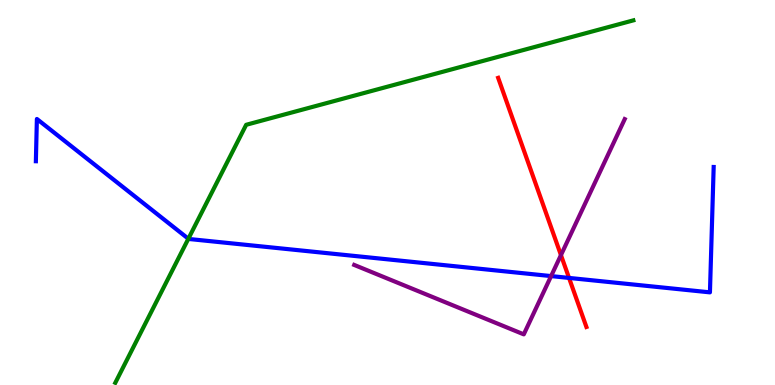[{'lines': ['blue', 'red'], 'intersections': [{'x': 7.34, 'y': 2.78}]}, {'lines': ['green', 'red'], 'intersections': []}, {'lines': ['purple', 'red'], 'intersections': [{'x': 7.24, 'y': 3.37}]}, {'lines': ['blue', 'green'], 'intersections': [{'x': 2.43, 'y': 3.8}]}, {'lines': ['blue', 'purple'], 'intersections': [{'x': 7.11, 'y': 2.83}]}, {'lines': ['green', 'purple'], 'intersections': []}]